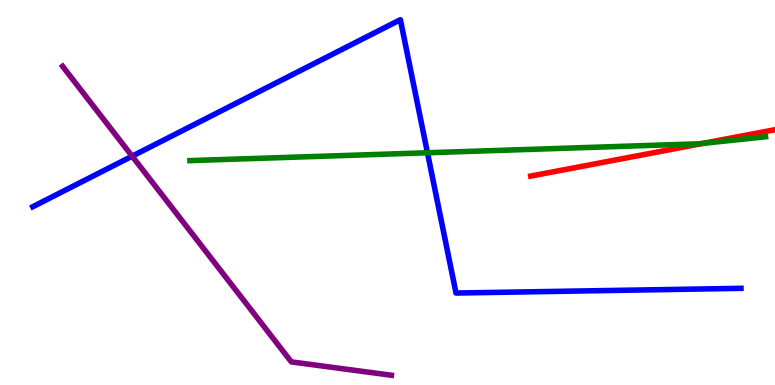[{'lines': ['blue', 'red'], 'intersections': []}, {'lines': ['green', 'red'], 'intersections': [{'x': 9.07, 'y': 6.28}]}, {'lines': ['purple', 'red'], 'intersections': []}, {'lines': ['blue', 'green'], 'intersections': [{'x': 5.52, 'y': 6.03}]}, {'lines': ['blue', 'purple'], 'intersections': [{'x': 1.71, 'y': 5.94}]}, {'lines': ['green', 'purple'], 'intersections': []}]